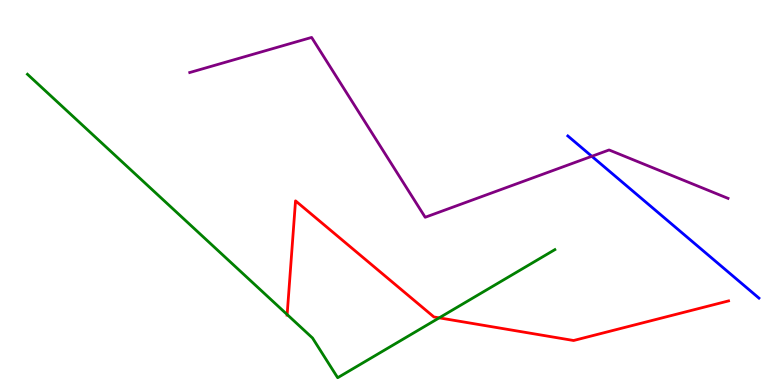[{'lines': ['blue', 'red'], 'intersections': []}, {'lines': ['green', 'red'], 'intersections': [{'x': 3.71, 'y': 1.83}, {'x': 5.67, 'y': 1.74}]}, {'lines': ['purple', 'red'], 'intersections': []}, {'lines': ['blue', 'green'], 'intersections': []}, {'lines': ['blue', 'purple'], 'intersections': [{'x': 7.64, 'y': 5.94}]}, {'lines': ['green', 'purple'], 'intersections': []}]